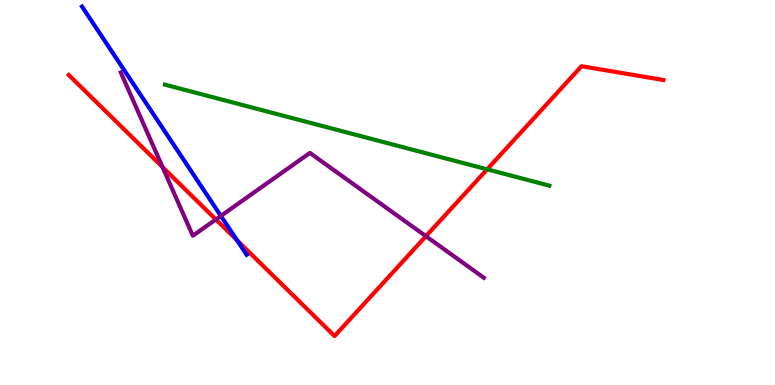[{'lines': ['blue', 'red'], 'intersections': [{'x': 3.06, 'y': 3.76}]}, {'lines': ['green', 'red'], 'intersections': [{'x': 6.29, 'y': 5.6}]}, {'lines': ['purple', 'red'], 'intersections': [{'x': 2.1, 'y': 5.66}, {'x': 2.79, 'y': 4.3}, {'x': 5.5, 'y': 3.87}]}, {'lines': ['blue', 'green'], 'intersections': []}, {'lines': ['blue', 'purple'], 'intersections': [{'x': 2.85, 'y': 4.39}]}, {'lines': ['green', 'purple'], 'intersections': []}]